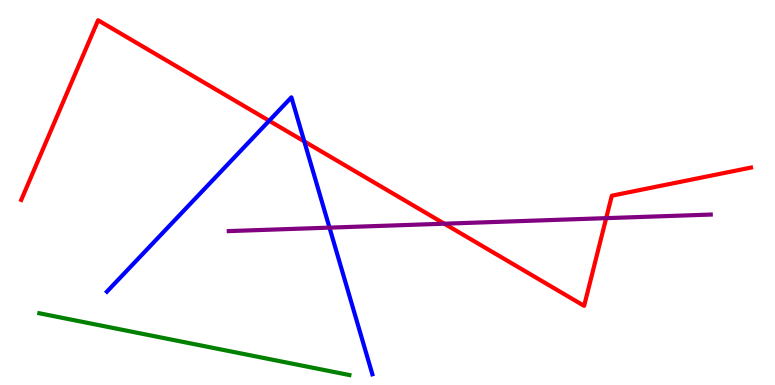[{'lines': ['blue', 'red'], 'intersections': [{'x': 3.47, 'y': 6.86}, {'x': 3.93, 'y': 6.33}]}, {'lines': ['green', 'red'], 'intersections': []}, {'lines': ['purple', 'red'], 'intersections': [{'x': 5.73, 'y': 4.19}, {'x': 7.82, 'y': 4.33}]}, {'lines': ['blue', 'green'], 'intersections': []}, {'lines': ['blue', 'purple'], 'intersections': [{'x': 4.25, 'y': 4.09}]}, {'lines': ['green', 'purple'], 'intersections': []}]